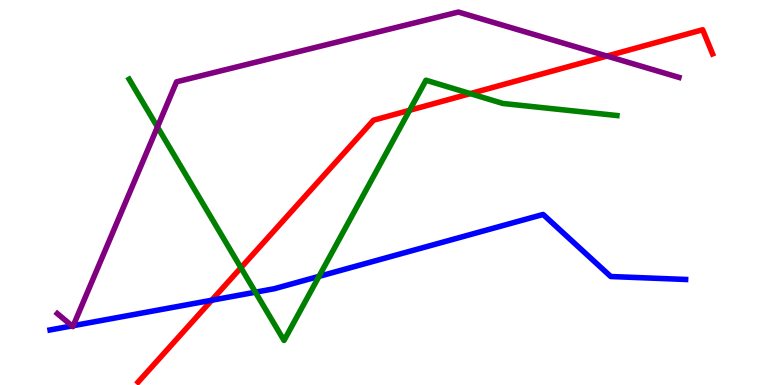[{'lines': ['blue', 'red'], 'intersections': [{'x': 2.73, 'y': 2.2}]}, {'lines': ['green', 'red'], 'intersections': [{'x': 3.11, 'y': 3.05}, {'x': 5.29, 'y': 7.14}, {'x': 6.07, 'y': 7.57}]}, {'lines': ['purple', 'red'], 'intersections': [{'x': 7.83, 'y': 8.54}]}, {'lines': ['blue', 'green'], 'intersections': [{'x': 3.3, 'y': 2.41}, {'x': 4.12, 'y': 2.82}]}, {'lines': ['blue', 'purple'], 'intersections': [{'x': 0.93, 'y': 1.54}, {'x': 0.945, 'y': 1.54}]}, {'lines': ['green', 'purple'], 'intersections': [{'x': 2.03, 'y': 6.7}]}]